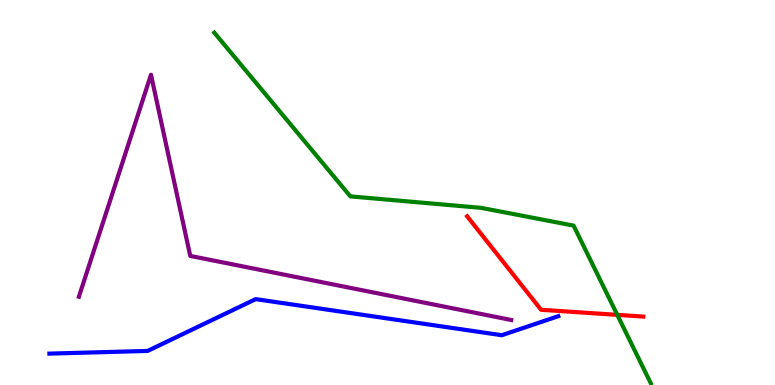[{'lines': ['blue', 'red'], 'intersections': []}, {'lines': ['green', 'red'], 'intersections': [{'x': 7.97, 'y': 1.82}]}, {'lines': ['purple', 'red'], 'intersections': []}, {'lines': ['blue', 'green'], 'intersections': []}, {'lines': ['blue', 'purple'], 'intersections': []}, {'lines': ['green', 'purple'], 'intersections': []}]